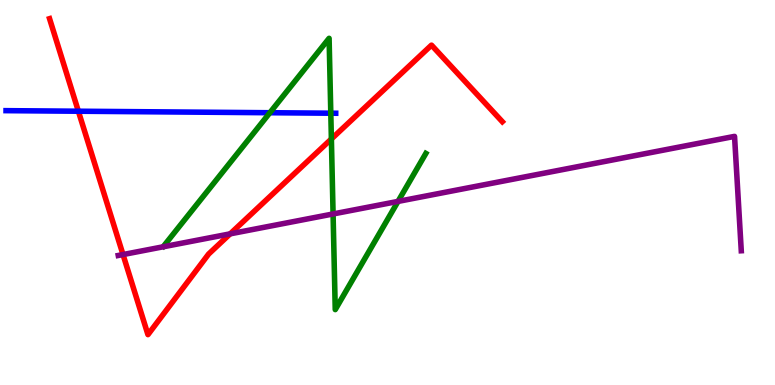[{'lines': ['blue', 'red'], 'intersections': [{'x': 1.01, 'y': 7.11}]}, {'lines': ['green', 'red'], 'intersections': [{'x': 4.28, 'y': 6.39}]}, {'lines': ['purple', 'red'], 'intersections': [{'x': 1.59, 'y': 3.39}, {'x': 2.97, 'y': 3.93}]}, {'lines': ['blue', 'green'], 'intersections': [{'x': 3.48, 'y': 7.07}, {'x': 4.27, 'y': 7.06}]}, {'lines': ['blue', 'purple'], 'intersections': []}, {'lines': ['green', 'purple'], 'intersections': [{'x': 4.3, 'y': 4.44}, {'x': 5.14, 'y': 4.77}]}]